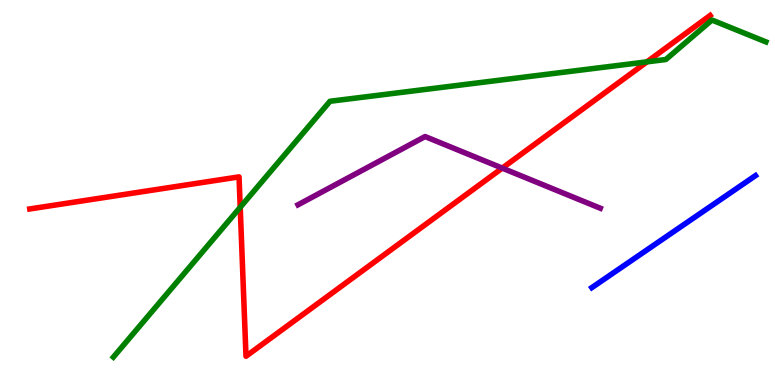[{'lines': ['blue', 'red'], 'intersections': []}, {'lines': ['green', 'red'], 'intersections': [{'x': 3.1, 'y': 4.62}, {'x': 8.35, 'y': 8.39}]}, {'lines': ['purple', 'red'], 'intersections': [{'x': 6.48, 'y': 5.63}]}, {'lines': ['blue', 'green'], 'intersections': []}, {'lines': ['blue', 'purple'], 'intersections': []}, {'lines': ['green', 'purple'], 'intersections': []}]